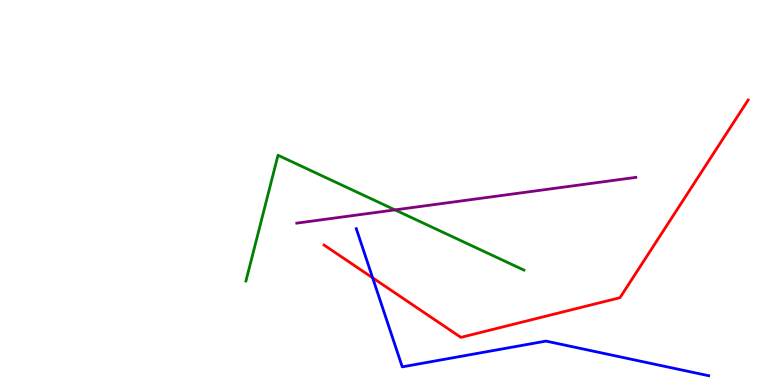[{'lines': ['blue', 'red'], 'intersections': [{'x': 4.81, 'y': 2.78}]}, {'lines': ['green', 'red'], 'intersections': []}, {'lines': ['purple', 'red'], 'intersections': []}, {'lines': ['blue', 'green'], 'intersections': []}, {'lines': ['blue', 'purple'], 'intersections': []}, {'lines': ['green', 'purple'], 'intersections': [{'x': 5.1, 'y': 4.55}]}]